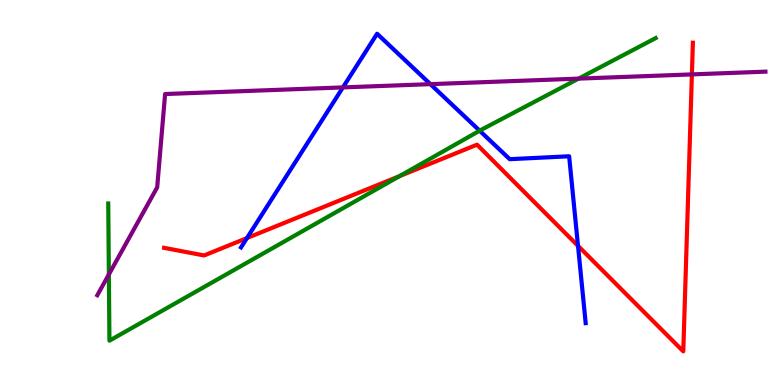[{'lines': ['blue', 'red'], 'intersections': [{'x': 3.19, 'y': 3.82}, {'x': 7.46, 'y': 3.61}]}, {'lines': ['green', 'red'], 'intersections': [{'x': 5.16, 'y': 5.43}]}, {'lines': ['purple', 'red'], 'intersections': [{'x': 8.93, 'y': 8.07}]}, {'lines': ['blue', 'green'], 'intersections': [{'x': 6.19, 'y': 6.6}]}, {'lines': ['blue', 'purple'], 'intersections': [{'x': 4.42, 'y': 7.73}, {'x': 5.55, 'y': 7.81}]}, {'lines': ['green', 'purple'], 'intersections': [{'x': 1.4, 'y': 2.87}, {'x': 7.47, 'y': 7.96}]}]